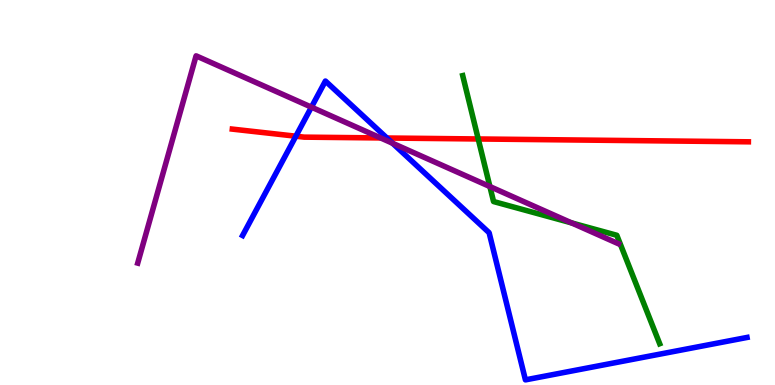[{'lines': ['blue', 'red'], 'intersections': [{'x': 3.82, 'y': 6.46}, {'x': 4.99, 'y': 6.42}]}, {'lines': ['green', 'red'], 'intersections': [{'x': 6.17, 'y': 6.39}]}, {'lines': ['purple', 'red'], 'intersections': [{'x': 4.91, 'y': 6.42}]}, {'lines': ['blue', 'green'], 'intersections': []}, {'lines': ['blue', 'purple'], 'intersections': [{'x': 4.02, 'y': 7.22}, {'x': 5.07, 'y': 6.28}]}, {'lines': ['green', 'purple'], 'intersections': [{'x': 6.32, 'y': 5.15}, {'x': 7.38, 'y': 4.21}]}]